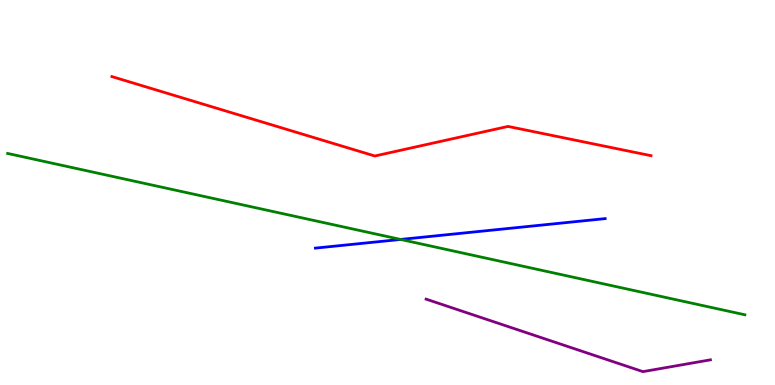[{'lines': ['blue', 'red'], 'intersections': []}, {'lines': ['green', 'red'], 'intersections': []}, {'lines': ['purple', 'red'], 'intersections': []}, {'lines': ['blue', 'green'], 'intersections': [{'x': 5.17, 'y': 3.78}]}, {'lines': ['blue', 'purple'], 'intersections': []}, {'lines': ['green', 'purple'], 'intersections': []}]